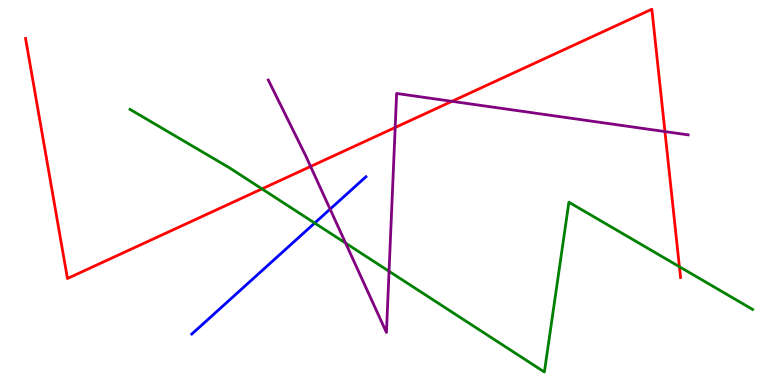[{'lines': ['blue', 'red'], 'intersections': []}, {'lines': ['green', 'red'], 'intersections': [{'x': 3.38, 'y': 5.09}, {'x': 8.77, 'y': 3.07}]}, {'lines': ['purple', 'red'], 'intersections': [{'x': 4.01, 'y': 5.68}, {'x': 5.1, 'y': 6.69}, {'x': 5.83, 'y': 7.37}, {'x': 8.58, 'y': 6.58}]}, {'lines': ['blue', 'green'], 'intersections': [{'x': 4.06, 'y': 4.21}]}, {'lines': ['blue', 'purple'], 'intersections': [{'x': 4.26, 'y': 4.57}]}, {'lines': ['green', 'purple'], 'intersections': [{'x': 4.46, 'y': 3.68}, {'x': 5.02, 'y': 2.95}]}]